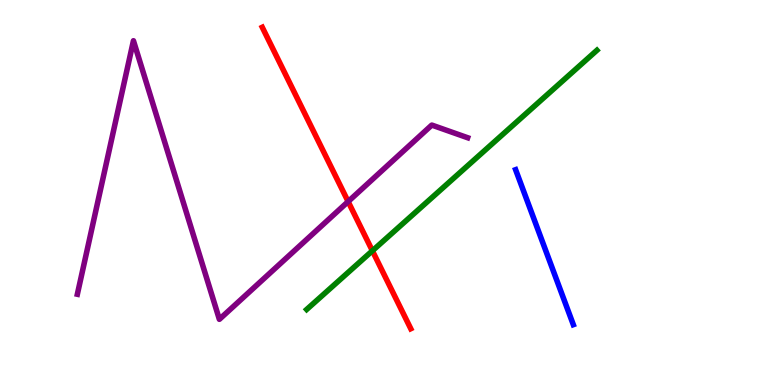[{'lines': ['blue', 'red'], 'intersections': []}, {'lines': ['green', 'red'], 'intersections': [{'x': 4.8, 'y': 3.49}]}, {'lines': ['purple', 'red'], 'intersections': [{'x': 4.49, 'y': 4.76}]}, {'lines': ['blue', 'green'], 'intersections': []}, {'lines': ['blue', 'purple'], 'intersections': []}, {'lines': ['green', 'purple'], 'intersections': []}]